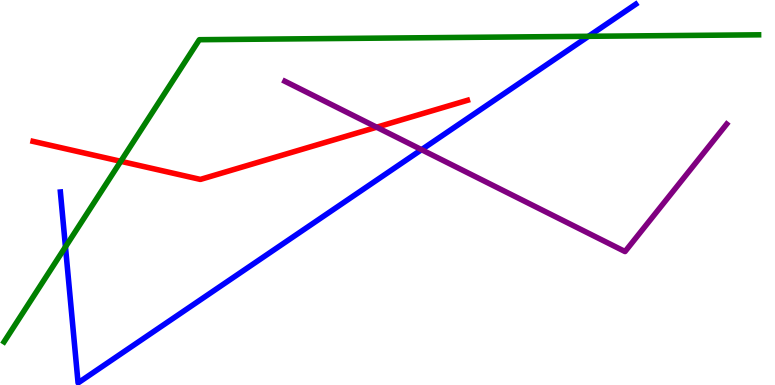[{'lines': ['blue', 'red'], 'intersections': []}, {'lines': ['green', 'red'], 'intersections': [{'x': 1.56, 'y': 5.81}]}, {'lines': ['purple', 'red'], 'intersections': [{'x': 4.86, 'y': 6.7}]}, {'lines': ['blue', 'green'], 'intersections': [{'x': 0.845, 'y': 3.59}, {'x': 7.59, 'y': 9.06}]}, {'lines': ['blue', 'purple'], 'intersections': [{'x': 5.44, 'y': 6.11}]}, {'lines': ['green', 'purple'], 'intersections': []}]